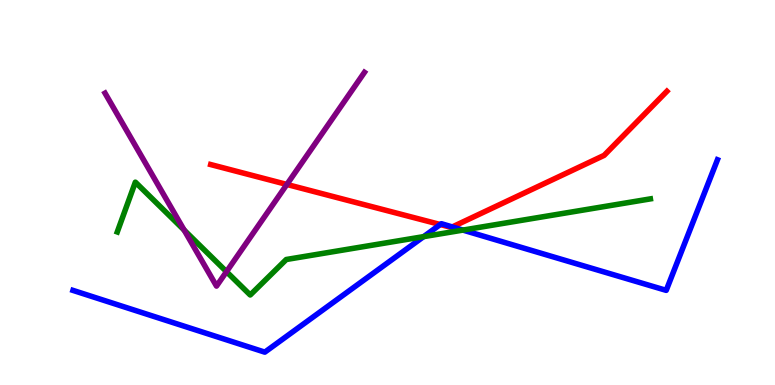[{'lines': ['blue', 'red'], 'intersections': [{'x': 5.68, 'y': 4.17}, {'x': 5.84, 'y': 4.11}]}, {'lines': ['green', 'red'], 'intersections': []}, {'lines': ['purple', 'red'], 'intersections': [{'x': 3.7, 'y': 5.21}]}, {'lines': ['blue', 'green'], 'intersections': [{'x': 5.47, 'y': 3.85}, {'x': 5.97, 'y': 4.02}]}, {'lines': ['blue', 'purple'], 'intersections': []}, {'lines': ['green', 'purple'], 'intersections': [{'x': 2.38, 'y': 4.02}, {'x': 2.92, 'y': 2.94}]}]